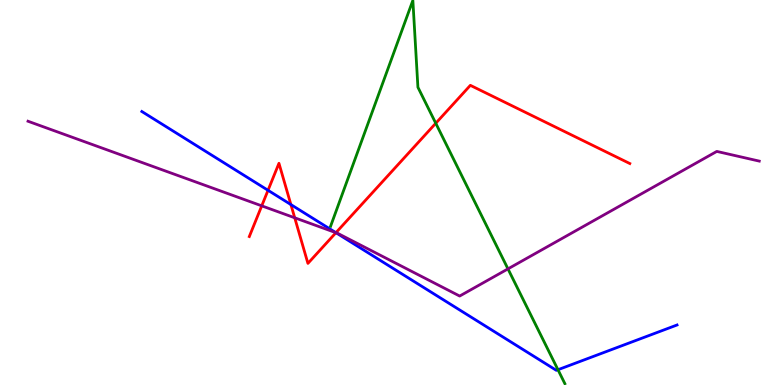[{'lines': ['blue', 'red'], 'intersections': [{'x': 3.46, 'y': 5.06}, {'x': 3.75, 'y': 4.69}, {'x': 4.33, 'y': 3.96}]}, {'lines': ['green', 'red'], 'intersections': [{'x': 5.62, 'y': 6.8}]}, {'lines': ['purple', 'red'], 'intersections': [{'x': 3.38, 'y': 4.65}, {'x': 3.8, 'y': 4.34}, {'x': 4.33, 'y': 3.96}]}, {'lines': ['blue', 'green'], 'intersections': [{'x': 7.2, 'y': 0.397}]}, {'lines': ['blue', 'purple'], 'intersections': [{'x': 4.33, 'y': 3.96}]}, {'lines': ['green', 'purple'], 'intersections': [{'x': 6.55, 'y': 3.02}]}]